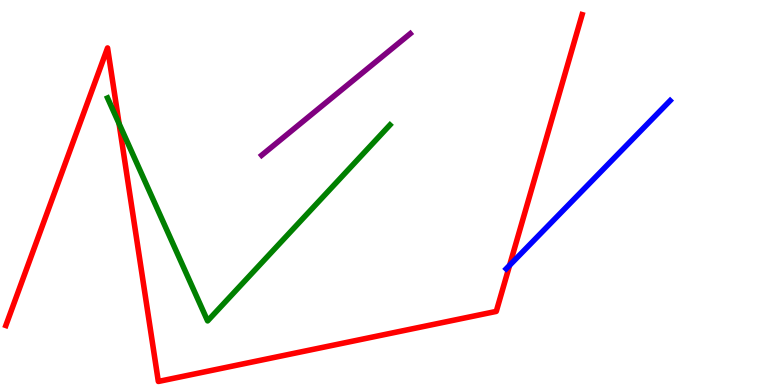[{'lines': ['blue', 'red'], 'intersections': [{'x': 6.58, 'y': 3.11}]}, {'lines': ['green', 'red'], 'intersections': [{'x': 1.54, 'y': 6.79}]}, {'lines': ['purple', 'red'], 'intersections': []}, {'lines': ['blue', 'green'], 'intersections': []}, {'lines': ['blue', 'purple'], 'intersections': []}, {'lines': ['green', 'purple'], 'intersections': []}]